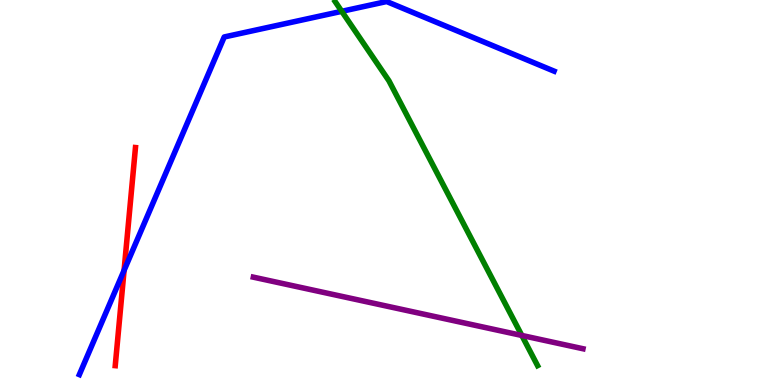[{'lines': ['blue', 'red'], 'intersections': [{'x': 1.6, 'y': 2.98}]}, {'lines': ['green', 'red'], 'intersections': []}, {'lines': ['purple', 'red'], 'intersections': []}, {'lines': ['blue', 'green'], 'intersections': [{'x': 4.41, 'y': 9.71}]}, {'lines': ['blue', 'purple'], 'intersections': []}, {'lines': ['green', 'purple'], 'intersections': [{'x': 6.73, 'y': 1.29}]}]